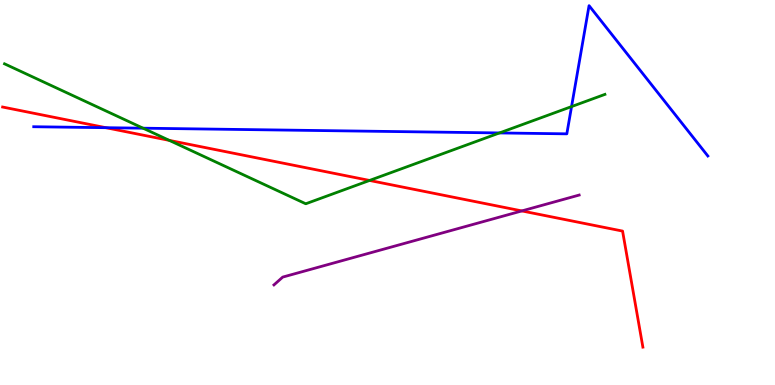[{'lines': ['blue', 'red'], 'intersections': [{'x': 1.37, 'y': 6.68}]}, {'lines': ['green', 'red'], 'intersections': [{'x': 2.18, 'y': 6.35}, {'x': 4.77, 'y': 5.31}]}, {'lines': ['purple', 'red'], 'intersections': [{'x': 6.73, 'y': 4.52}]}, {'lines': ['blue', 'green'], 'intersections': [{'x': 1.85, 'y': 6.67}, {'x': 6.44, 'y': 6.55}, {'x': 7.37, 'y': 7.23}]}, {'lines': ['blue', 'purple'], 'intersections': []}, {'lines': ['green', 'purple'], 'intersections': []}]